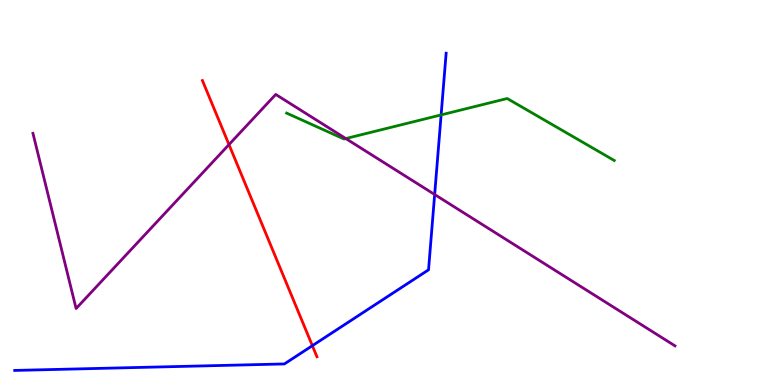[{'lines': ['blue', 'red'], 'intersections': [{'x': 4.03, 'y': 1.02}]}, {'lines': ['green', 'red'], 'intersections': []}, {'lines': ['purple', 'red'], 'intersections': [{'x': 2.95, 'y': 6.24}]}, {'lines': ['blue', 'green'], 'intersections': [{'x': 5.69, 'y': 7.02}]}, {'lines': ['blue', 'purple'], 'intersections': [{'x': 5.61, 'y': 4.95}]}, {'lines': ['green', 'purple'], 'intersections': [{'x': 4.46, 'y': 6.4}]}]